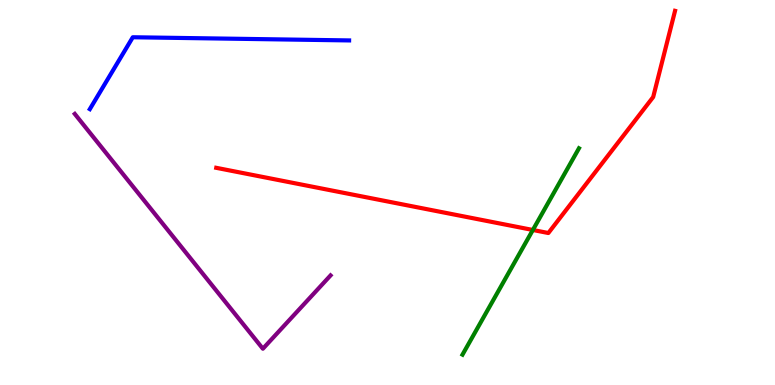[{'lines': ['blue', 'red'], 'intersections': []}, {'lines': ['green', 'red'], 'intersections': [{'x': 6.88, 'y': 4.03}]}, {'lines': ['purple', 'red'], 'intersections': []}, {'lines': ['blue', 'green'], 'intersections': []}, {'lines': ['blue', 'purple'], 'intersections': []}, {'lines': ['green', 'purple'], 'intersections': []}]